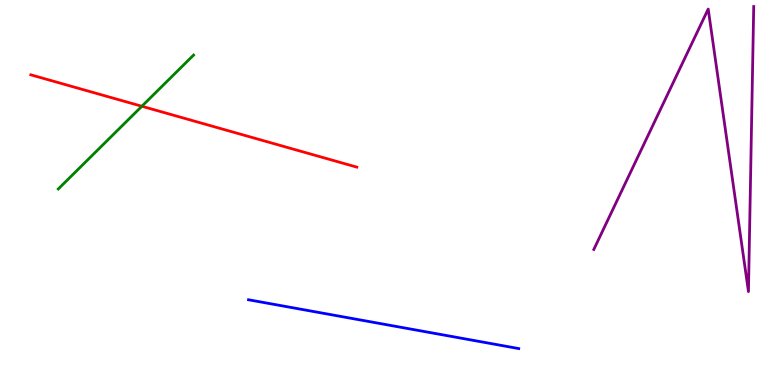[{'lines': ['blue', 'red'], 'intersections': []}, {'lines': ['green', 'red'], 'intersections': [{'x': 1.83, 'y': 7.24}]}, {'lines': ['purple', 'red'], 'intersections': []}, {'lines': ['blue', 'green'], 'intersections': []}, {'lines': ['blue', 'purple'], 'intersections': []}, {'lines': ['green', 'purple'], 'intersections': []}]